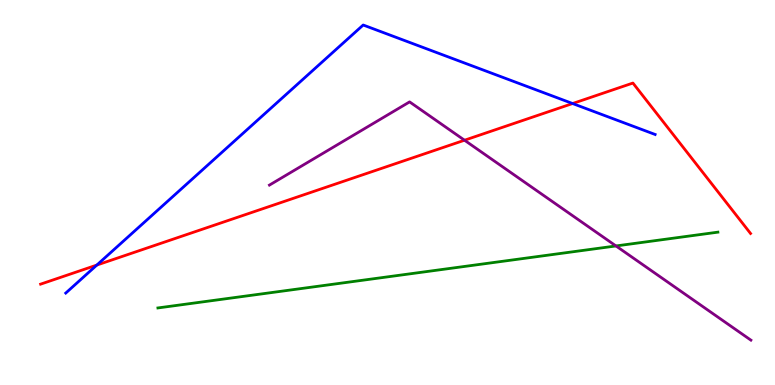[{'lines': ['blue', 'red'], 'intersections': [{'x': 1.25, 'y': 3.12}, {'x': 7.39, 'y': 7.31}]}, {'lines': ['green', 'red'], 'intersections': []}, {'lines': ['purple', 'red'], 'intersections': [{'x': 5.99, 'y': 6.36}]}, {'lines': ['blue', 'green'], 'intersections': []}, {'lines': ['blue', 'purple'], 'intersections': []}, {'lines': ['green', 'purple'], 'intersections': [{'x': 7.95, 'y': 3.61}]}]